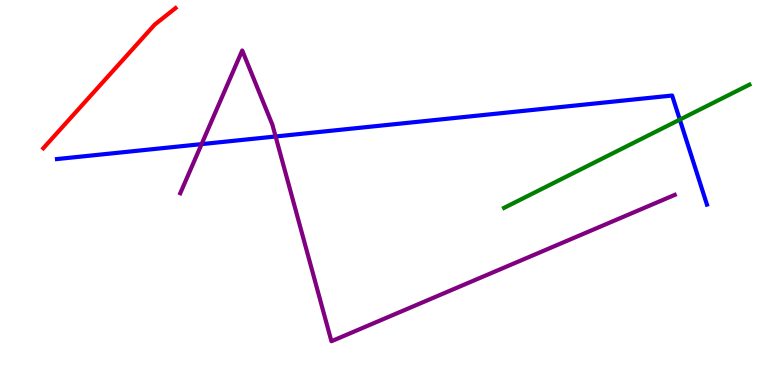[{'lines': ['blue', 'red'], 'intersections': []}, {'lines': ['green', 'red'], 'intersections': []}, {'lines': ['purple', 'red'], 'intersections': []}, {'lines': ['blue', 'green'], 'intersections': [{'x': 8.77, 'y': 6.89}]}, {'lines': ['blue', 'purple'], 'intersections': [{'x': 2.6, 'y': 6.26}, {'x': 3.56, 'y': 6.46}]}, {'lines': ['green', 'purple'], 'intersections': []}]